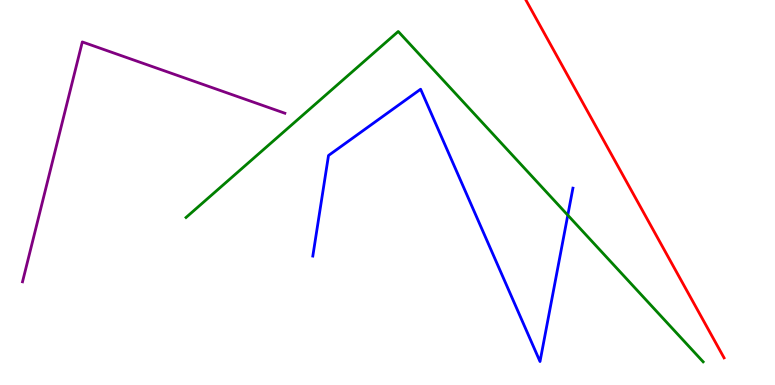[{'lines': ['blue', 'red'], 'intersections': []}, {'lines': ['green', 'red'], 'intersections': []}, {'lines': ['purple', 'red'], 'intersections': []}, {'lines': ['blue', 'green'], 'intersections': [{'x': 7.33, 'y': 4.41}]}, {'lines': ['blue', 'purple'], 'intersections': []}, {'lines': ['green', 'purple'], 'intersections': []}]